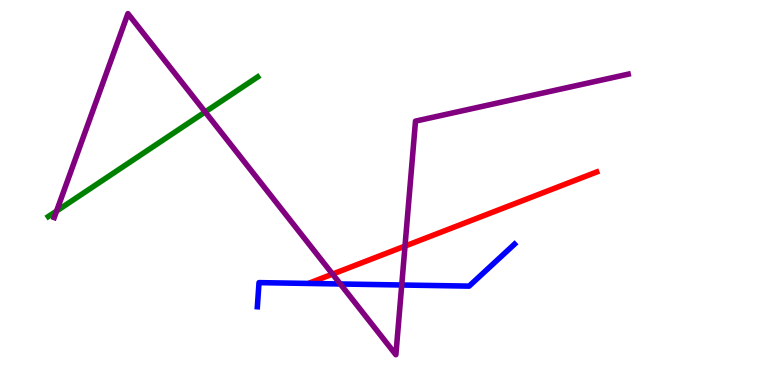[{'lines': ['blue', 'red'], 'intersections': []}, {'lines': ['green', 'red'], 'intersections': []}, {'lines': ['purple', 'red'], 'intersections': [{'x': 4.29, 'y': 2.88}, {'x': 5.23, 'y': 3.61}]}, {'lines': ['blue', 'green'], 'intersections': []}, {'lines': ['blue', 'purple'], 'intersections': [{'x': 4.39, 'y': 2.62}, {'x': 5.18, 'y': 2.6}]}, {'lines': ['green', 'purple'], 'intersections': [{'x': 0.73, 'y': 4.52}, {'x': 2.65, 'y': 7.09}]}]